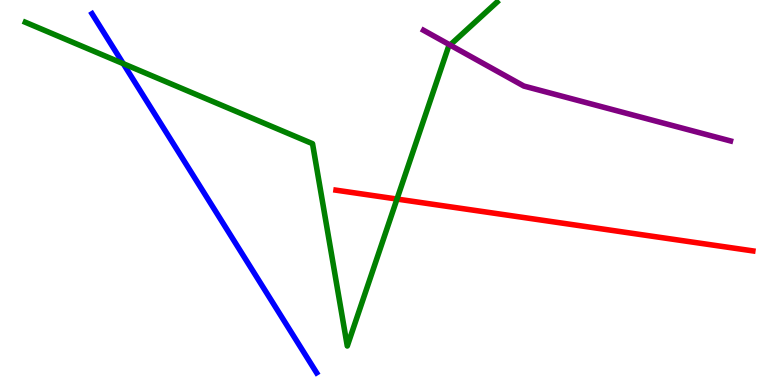[{'lines': ['blue', 'red'], 'intersections': []}, {'lines': ['green', 'red'], 'intersections': [{'x': 5.12, 'y': 4.83}]}, {'lines': ['purple', 'red'], 'intersections': []}, {'lines': ['blue', 'green'], 'intersections': [{'x': 1.59, 'y': 8.35}]}, {'lines': ['blue', 'purple'], 'intersections': []}, {'lines': ['green', 'purple'], 'intersections': [{'x': 5.81, 'y': 8.83}]}]